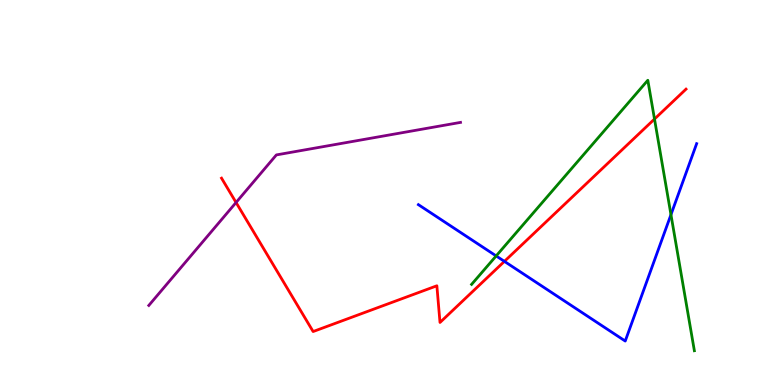[{'lines': ['blue', 'red'], 'intersections': [{'x': 6.51, 'y': 3.21}]}, {'lines': ['green', 'red'], 'intersections': [{'x': 8.45, 'y': 6.91}]}, {'lines': ['purple', 'red'], 'intersections': [{'x': 3.05, 'y': 4.74}]}, {'lines': ['blue', 'green'], 'intersections': [{'x': 6.4, 'y': 3.35}, {'x': 8.66, 'y': 4.42}]}, {'lines': ['blue', 'purple'], 'intersections': []}, {'lines': ['green', 'purple'], 'intersections': []}]